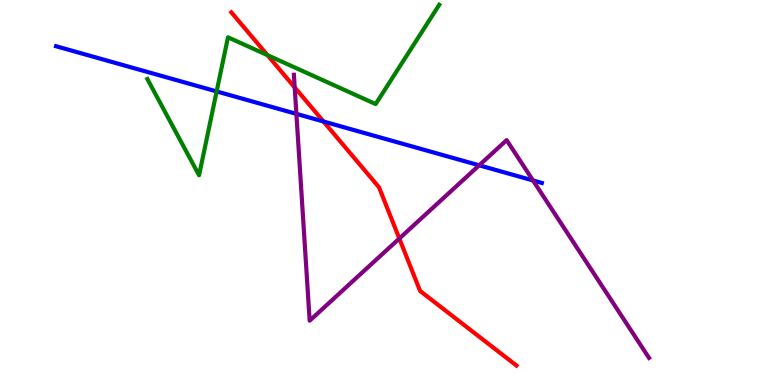[{'lines': ['blue', 'red'], 'intersections': [{'x': 4.17, 'y': 6.84}]}, {'lines': ['green', 'red'], 'intersections': [{'x': 3.45, 'y': 8.57}]}, {'lines': ['purple', 'red'], 'intersections': [{'x': 3.8, 'y': 7.73}, {'x': 5.15, 'y': 3.8}]}, {'lines': ['blue', 'green'], 'intersections': [{'x': 2.8, 'y': 7.63}]}, {'lines': ['blue', 'purple'], 'intersections': [{'x': 3.82, 'y': 7.04}, {'x': 6.18, 'y': 5.71}, {'x': 6.88, 'y': 5.31}]}, {'lines': ['green', 'purple'], 'intersections': []}]